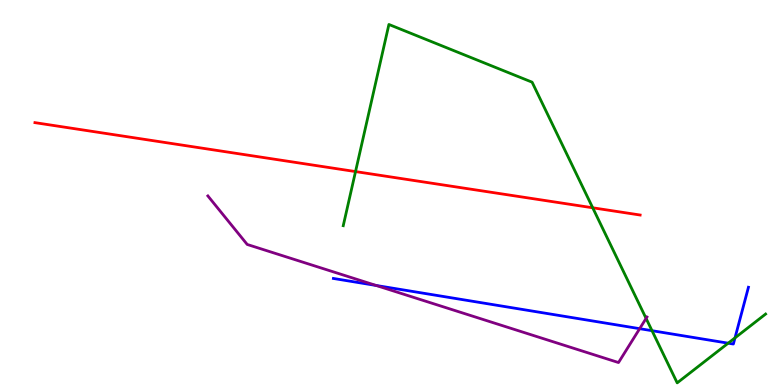[{'lines': ['blue', 'red'], 'intersections': []}, {'lines': ['green', 'red'], 'intersections': [{'x': 4.59, 'y': 5.54}, {'x': 7.65, 'y': 4.6}]}, {'lines': ['purple', 'red'], 'intersections': []}, {'lines': ['blue', 'green'], 'intersections': [{'x': 8.41, 'y': 1.41}, {'x': 9.4, 'y': 1.09}, {'x': 9.48, 'y': 1.22}]}, {'lines': ['blue', 'purple'], 'intersections': [{'x': 4.85, 'y': 2.59}, {'x': 8.25, 'y': 1.46}]}, {'lines': ['green', 'purple'], 'intersections': [{'x': 8.34, 'y': 1.73}]}]